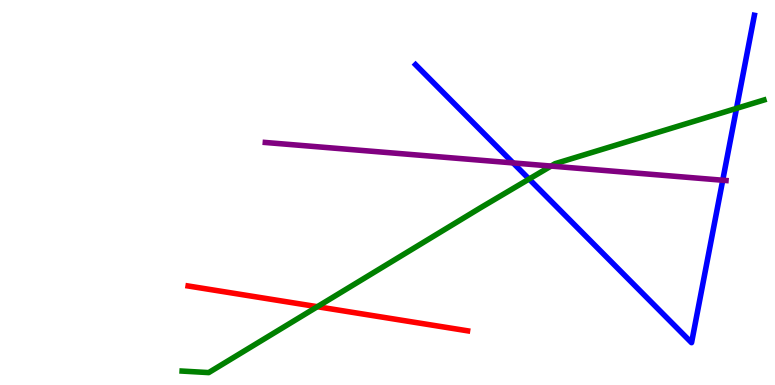[{'lines': ['blue', 'red'], 'intersections': []}, {'lines': ['green', 'red'], 'intersections': [{'x': 4.09, 'y': 2.03}]}, {'lines': ['purple', 'red'], 'intersections': []}, {'lines': ['blue', 'green'], 'intersections': [{'x': 6.83, 'y': 5.35}, {'x': 9.5, 'y': 7.19}]}, {'lines': ['blue', 'purple'], 'intersections': [{'x': 6.62, 'y': 5.77}, {'x': 9.33, 'y': 5.32}]}, {'lines': ['green', 'purple'], 'intersections': [{'x': 7.11, 'y': 5.69}]}]